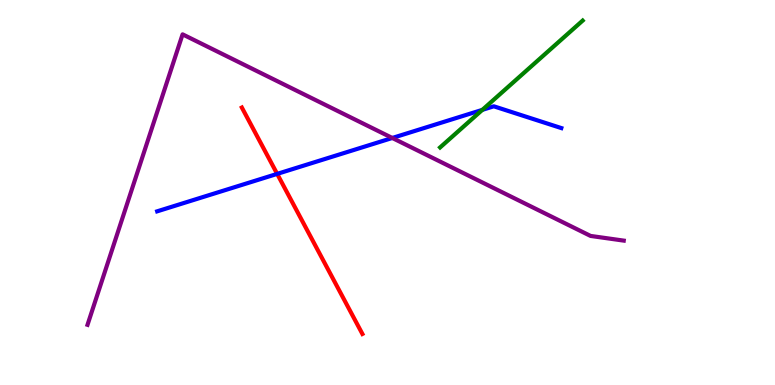[{'lines': ['blue', 'red'], 'intersections': [{'x': 3.58, 'y': 5.48}]}, {'lines': ['green', 'red'], 'intersections': []}, {'lines': ['purple', 'red'], 'intersections': []}, {'lines': ['blue', 'green'], 'intersections': [{'x': 6.22, 'y': 7.15}]}, {'lines': ['blue', 'purple'], 'intersections': [{'x': 5.06, 'y': 6.42}]}, {'lines': ['green', 'purple'], 'intersections': []}]